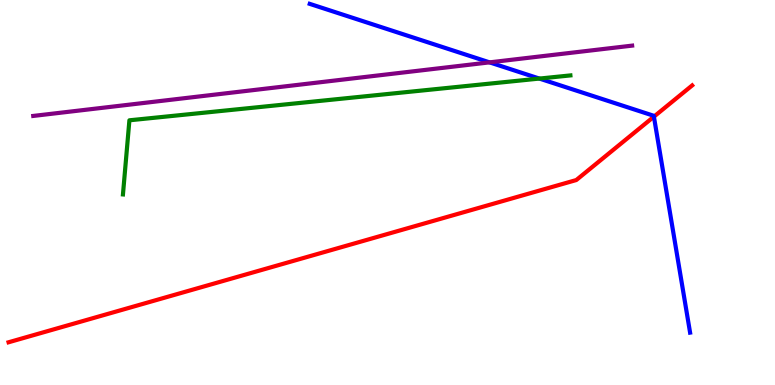[{'lines': ['blue', 'red'], 'intersections': [{'x': 8.44, 'y': 6.97}]}, {'lines': ['green', 'red'], 'intersections': []}, {'lines': ['purple', 'red'], 'intersections': []}, {'lines': ['blue', 'green'], 'intersections': [{'x': 6.96, 'y': 7.96}]}, {'lines': ['blue', 'purple'], 'intersections': [{'x': 6.32, 'y': 8.38}]}, {'lines': ['green', 'purple'], 'intersections': []}]